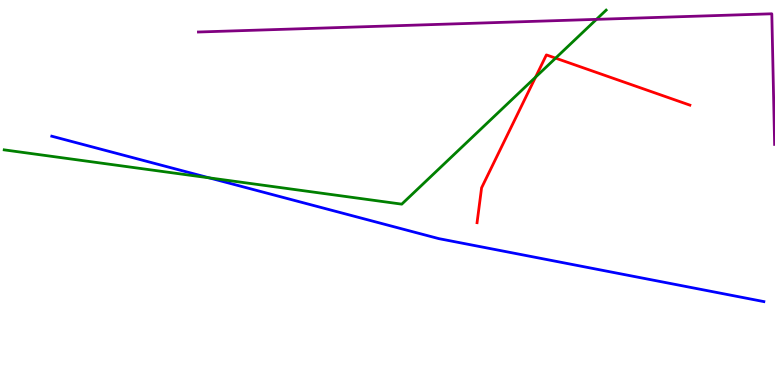[{'lines': ['blue', 'red'], 'intersections': []}, {'lines': ['green', 'red'], 'intersections': [{'x': 6.91, 'y': 8.0}, {'x': 7.17, 'y': 8.49}]}, {'lines': ['purple', 'red'], 'intersections': []}, {'lines': ['blue', 'green'], 'intersections': [{'x': 2.7, 'y': 5.38}]}, {'lines': ['blue', 'purple'], 'intersections': []}, {'lines': ['green', 'purple'], 'intersections': [{'x': 7.7, 'y': 9.5}]}]